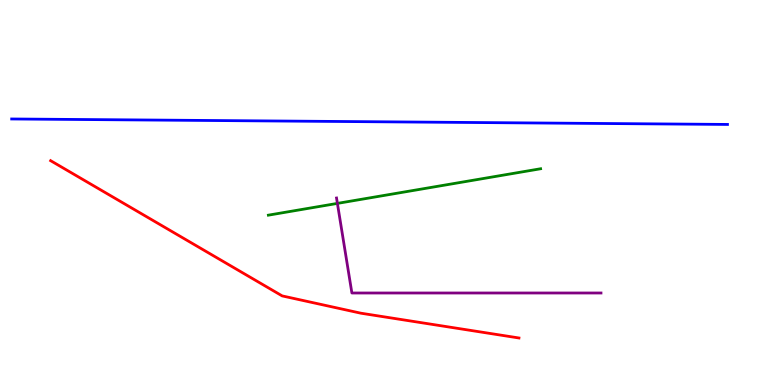[{'lines': ['blue', 'red'], 'intersections': []}, {'lines': ['green', 'red'], 'intersections': []}, {'lines': ['purple', 'red'], 'intersections': []}, {'lines': ['blue', 'green'], 'intersections': []}, {'lines': ['blue', 'purple'], 'intersections': []}, {'lines': ['green', 'purple'], 'intersections': [{'x': 4.35, 'y': 4.72}]}]